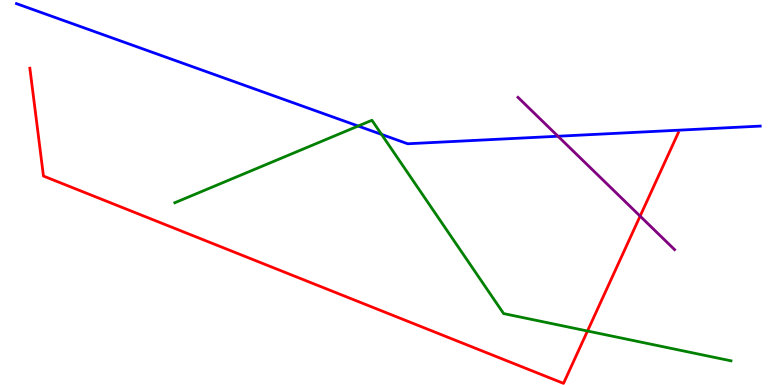[{'lines': ['blue', 'red'], 'intersections': []}, {'lines': ['green', 'red'], 'intersections': [{'x': 7.58, 'y': 1.4}]}, {'lines': ['purple', 'red'], 'intersections': [{'x': 8.26, 'y': 4.39}]}, {'lines': ['blue', 'green'], 'intersections': [{'x': 4.62, 'y': 6.73}, {'x': 4.92, 'y': 6.51}]}, {'lines': ['blue', 'purple'], 'intersections': [{'x': 7.2, 'y': 6.46}]}, {'lines': ['green', 'purple'], 'intersections': []}]